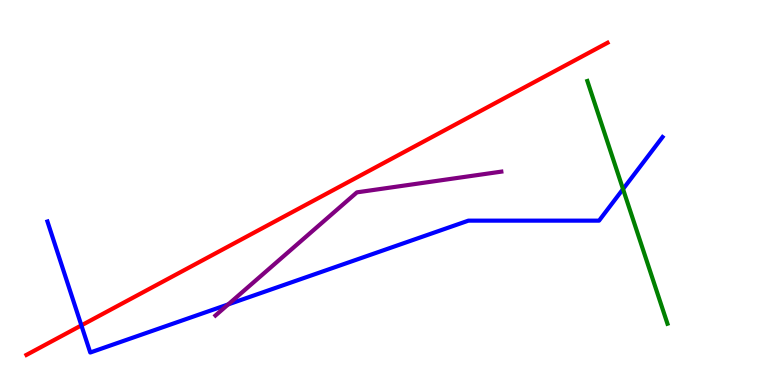[{'lines': ['blue', 'red'], 'intersections': [{'x': 1.05, 'y': 1.55}]}, {'lines': ['green', 'red'], 'intersections': []}, {'lines': ['purple', 'red'], 'intersections': []}, {'lines': ['blue', 'green'], 'intersections': [{'x': 8.04, 'y': 5.09}]}, {'lines': ['blue', 'purple'], 'intersections': [{'x': 2.94, 'y': 2.09}]}, {'lines': ['green', 'purple'], 'intersections': []}]